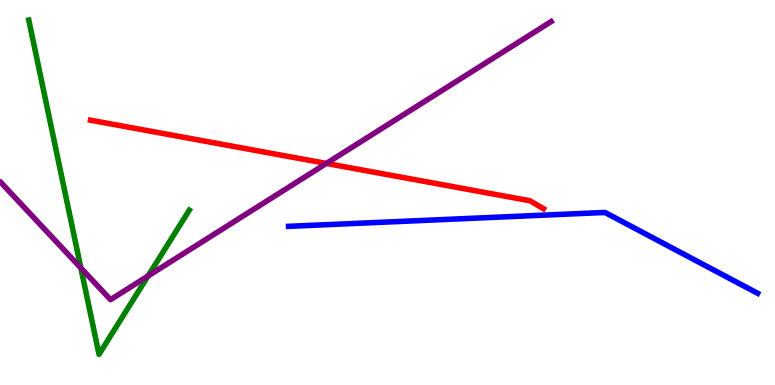[{'lines': ['blue', 'red'], 'intersections': []}, {'lines': ['green', 'red'], 'intersections': []}, {'lines': ['purple', 'red'], 'intersections': [{'x': 4.21, 'y': 5.75}]}, {'lines': ['blue', 'green'], 'intersections': []}, {'lines': ['blue', 'purple'], 'intersections': []}, {'lines': ['green', 'purple'], 'intersections': [{'x': 1.04, 'y': 3.04}, {'x': 1.91, 'y': 2.83}]}]